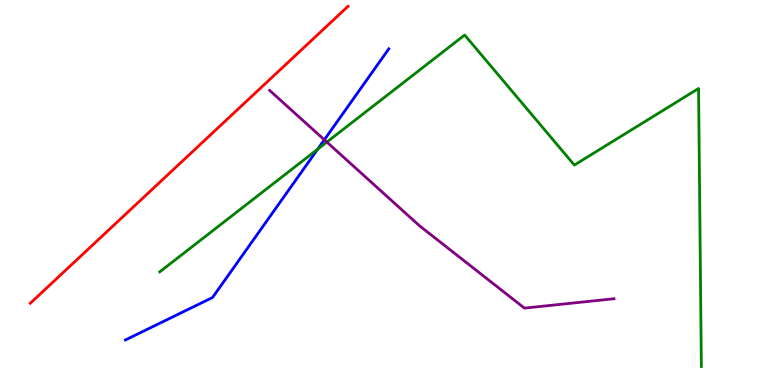[{'lines': ['blue', 'red'], 'intersections': []}, {'lines': ['green', 'red'], 'intersections': []}, {'lines': ['purple', 'red'], 'intersections': []}, {'lines': ['blue', 'green'], 'intersections': [{'x': 4.1, 'y': 6.12}]}, {'lines': ['blue', 'purple'], 'intersections': [{'x': 4.18, 'y': 6.37}]}, {'lines': ['green', 'purple'], 'intersections': [{'x': 4.22, 'y': 6.31}]}]